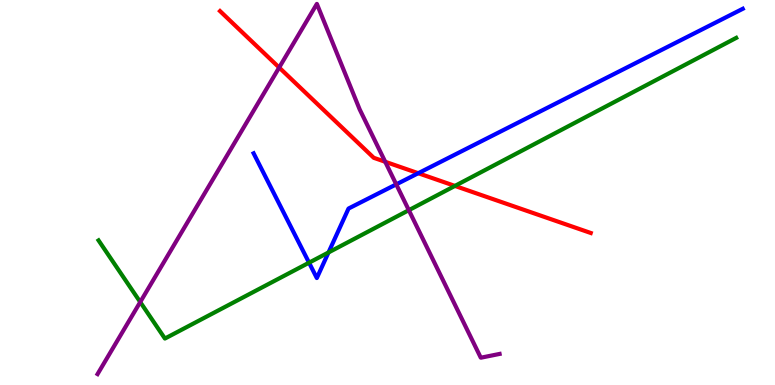[{'lines': ['blue', 'red'], 'intersections': [{'x': 5.4, 'y': 5.5}]}, {'lines': ['green', 'red'], 'intersections': [{'x': 5.87, 'y': 5.17}]}, {'lines': ['purple', 'red'], 'intersections': [{'x': 3.6, 'y': 8.25}, {'x': 4.97, 'y': 5.8}]}, {'lines': ['blue', 'green'], 'intersections': [{'x': 3.99, 'y': 3.18}, {'x': 4.24, 'y': 3.44}]}, {'lines': ['blue', 'purple'], 'intersections': [{'x': 5.11, 'y': 5.21}]}, {'lines': ['green', 'purple'], 'intersections': [{'x': 1.81, 'y': 2.15}, {'x': 5.28, 'y': 4.54}]}]